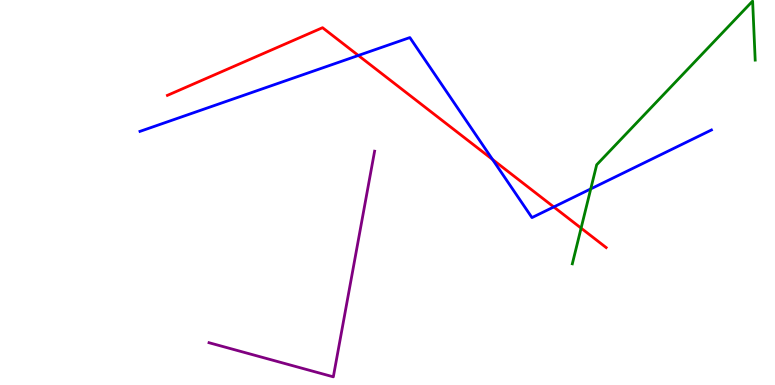[{'lines': ['blue', 'red'], 'intersections': [{'x': 4.62, 'y': 8.56}, {'x': 6.36, 'y': 5.86}, {'x': 7.15, 'y': 4.62}]}, {'lines': ['green', 'red'], 'intersections': [{'x': 7.5, 'y': 4.07}]}, {'lines': ['purple', 'red'], 'intersections': []}, {'lines': ['blue', 'green'], 'intersections': [{'x': 7.62, 'y': 5.09}]}, {'lines': ['blue', 'purple'], 'intersections': []}, {'lines': ['green', 'purple'], 'intersections': []}]